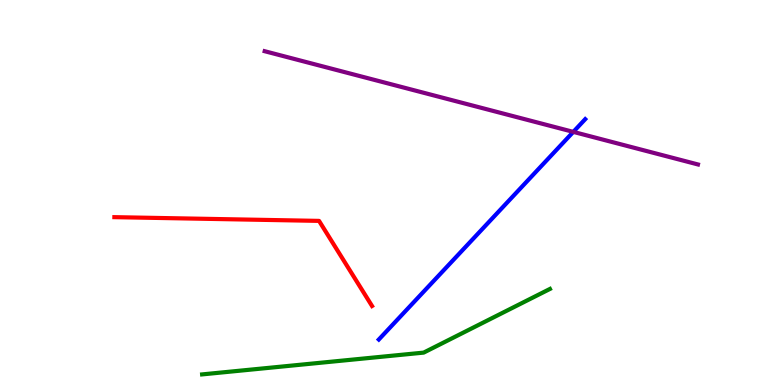[{'lines': ['blue', 'red'], 'intersections': []}, {'lines': ['green', 'red'], 'intersections': []}, {'lines': ['purple', 'red'], 'intersections': []}, {'lines': ['blue', 'green'], 'intersections': []}, {'lines': ['blue', 'purple'], 'intersections': [{'x': 7.4, 'y': 6.57}]}, {'lines': ['green', 'purple'], 'intersections': []}]